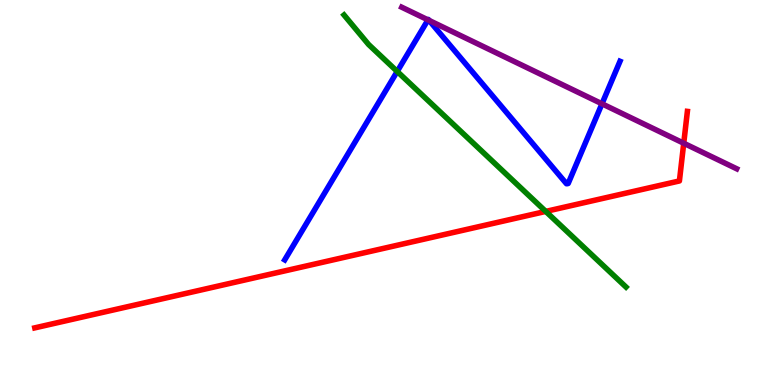[{'lines': ['blue', 'red'], 'intersections': []}, {'lines': ['green', 'red'], 'intersections': [{'x': 7.04, 'y': 4.51}]}, {'lines': ['purple', 'red'], 'intersections': [{'x': 8.82, 'y': 6.28}]}, {'lines': ['blue', 'green'], 'intersections': [{'x': 5.13, 'y': 8.14}]}, {'lines': ['blue', 'purple'], 'intersections': [{'x': 5.52, 'y': 9.48}, {'x': 5.54, 'y': 9.47}, {'x': 7.77, 'y': 7.3}]}, {'lines': ['green', 'purple'], 'intersections': []}]